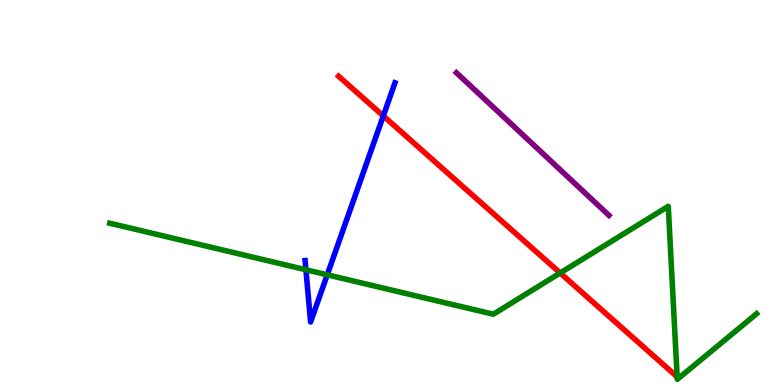[{'lines': ['blue', 'red'], 'intersections': [{'x': 4.95, 'y': 6.99}]}, {'lines': ['green', 'red'], 'intersections': [{'x': 7.23, 'y': 2.91}]}, {'lines': ['purple', 'red'], 'intersections': []}, {'lines': ['blue', 'green'], 'intersections': [{'x': 3.95, 'y': 2.99}, {'x': 4.22, 'y': 2.86}]}, {'lines': ['blue', 'purple'], 'intersections': []}, {'lines': ['green', 'purple'], 'intersections': []}]